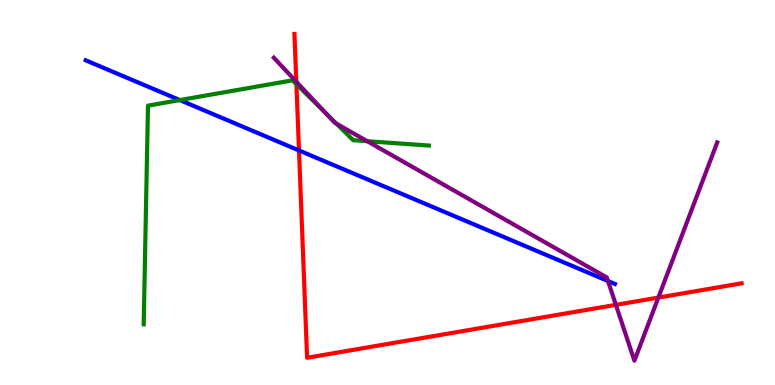[{'lines': ['blue', 'red'], 'intersections': [{'x': 3.86, 'y': 6.09}]}, {'lines': ['green', 'red'], 'intersections': [{'x': 3.82, 'y': 7.81}]}, {'lines': ['purple', 'red'], 'intersections': [{'x': 3.82, 'y': 7.88}, {'x': 7.95, 'y': 2.08}, {'x': 8.49, 'y': 2.27}]}, {'lines': ['blue', 'green'], 'intersections': [{'x': 2.32, 'y': 7.4}]}, {'lines': ['blue', 'purple'], 'intersections': [{'x': 7.85, 'y': 2.7}]}, {'lines': ['green', 'purple'], 'intersections': [{'x': 4.2, 'y': 7.06}, {'x': 4.34, 'y': 6.79}, {'x': 4.74, 'y': 6.33}]}]